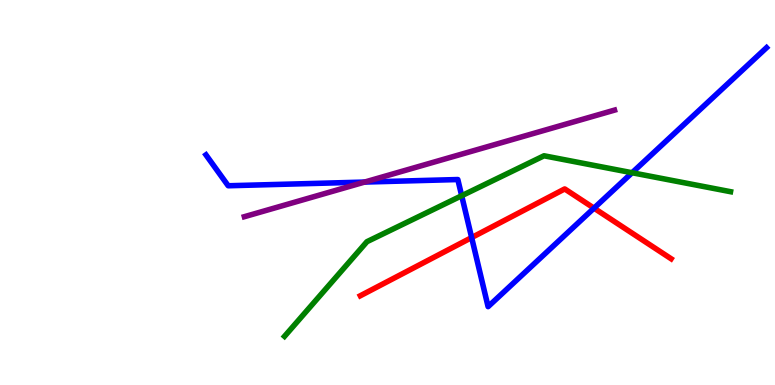[{'lines': ['blue', 'red'], 'intersections': [{'x': 6.09, 'y': 3.83}, {'x': 7.66, 'y': 4.59}]}, {'lines': ['green', 'red'], 'intersections': []}, {'lines': ['purple', 'red'], 'intersections': []}, {'lines': ['blue', 'green'], 'intersections': [{'x': 5.96, 'y': 4.92}, {'x': 8.16, 'y': 5.51}]}, {'lines': ['blue', 'purple'], 'intersections': [{'x': 4.7, 'y': 5.27}]}, {'lines': ['green', 'purple'], 'intersections': []}]